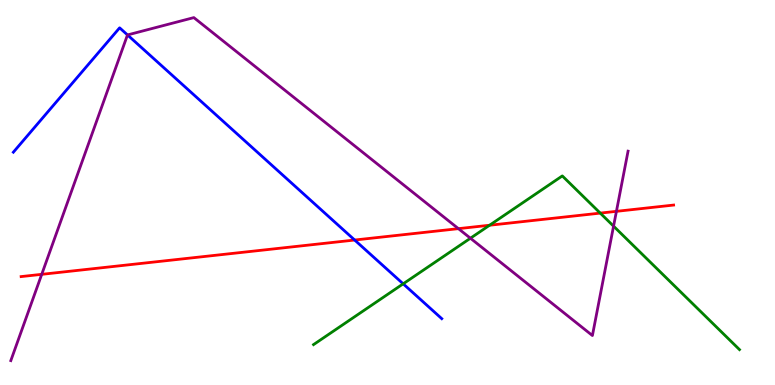[{'lines': ['blue', 'red'], 'intersections': [{'x': 4.58, 'y': 3.77}]}, {'lines': ['green', 'red'], 'intersections': [{'x': 6.32, 'y': 4.15}, {'x': 7.75, 'y': 4.46}]}, {'lines': ['purple', 'red'], 'intersections': [{'x': 0.538, 'y': 2.87}, {'x': 5.92, 'y': 4.06}, {'x': 7.95, 'y': 4.51}]}, {'lines': ['blue', 'green'], 'intersections': [{'x': 5.2, 'y': 2.63}]}, {'lines': ['blue', 'purple'], 'intersections': [{'x': 1.65, 'y': 9.09}]}, {'lines': ['green', 'purple'], 'intersections': [{'x': 6.07, 'y': 3.81}, {'x': 7.92, 'y': 4.13}]}]